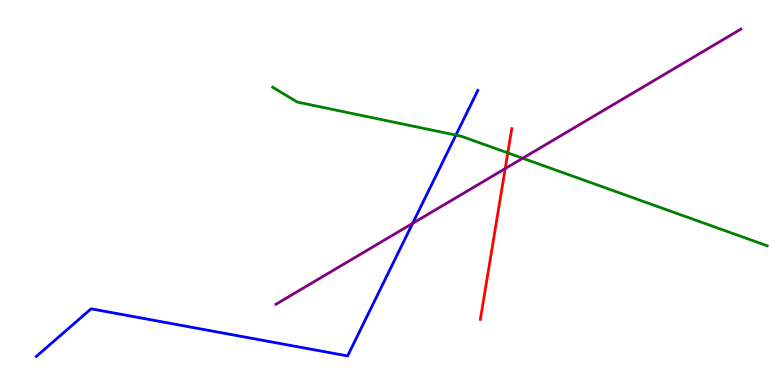[{'lines': ['blue', 'red'], 'intersections': []}, {'lines': ['green', 'red'], 'intersections': [{'x': 6.55, 'y': 6.03}]}, {'lines': ['purple', 'red'], 'intersections': [{'x': 6.52, 'y': 5.62}]}, {'lines': ['blue', 'green'], 'intersections': [{'x': 5.88, 'y': 6.49}]}, {'lines': ['blue', 'purple'], 'intersections': [{'x': 5.32, 'y': 4.2}]}, {'lines': ['green', 'purple'], 'intersections': [{'x': 6.74, 'y': 5.89}]}]